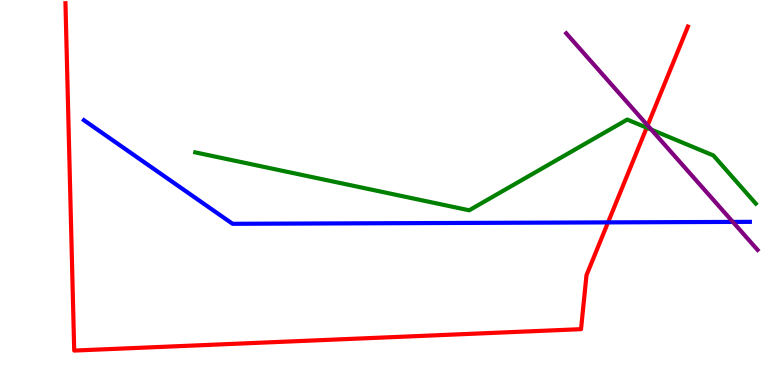[{'lines': ['blue', 'red'], 'intersections': [{'x': 7.85, 'y': 4.22}]}, {'lines': ['green', 'red'], 'intersections': [{'x': 8.34, 'y': 6.68}]}, {'lines': ['purple', 'red'], 'intersections': [{'x': 8.36, 'y': 6.74}]}, {'lines': ['blue', 'green'], 'intersections': []}, {'lines': ['blue', 'purple'], 'intersections': [{'x': 9.46, 'y': 4.24}]}, {'lines': ['green', 'purple'], 'intersections': [{'x': 8.4, 'y': 6.63}]}]